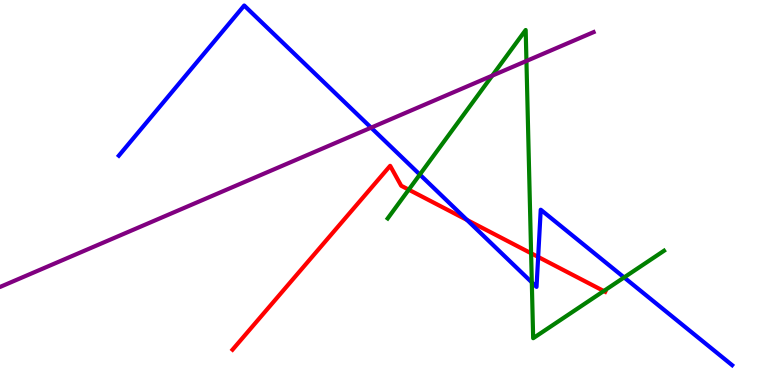[{'lines': ['blue', 'red'], 'intersections': [{'x': 6.03, 'y': 4.29}, {'x': 6.94, 'y': 3.33}]}, {'lines': ['green', 'red'], 'intersections': [{'x': 5.27, 'y': 5.07}, {'x': 6.85, 'y': 3.42}, {'x': 7.79, 'y': 2.44}]}, {'lines': ['purple', 'red'], 'intersections': []}, {'lines': ['blue', 'green'], 'intersections': [{'x': 5.42, 'y': 5.47}, {'x': 6.86, 'y': 2.67}, {'x': 8.05, 'y': 2.79}]}, {'lines': ['blue', 'purple'], 'intersections': [{'x': 4.79, 'y': 6.68}]}, {'lines': ['green', 'purple'], 'intersections': [{'x': 6.35, 'y': 8.04}, {'x': 6.79, 'y': 8.42}]}]